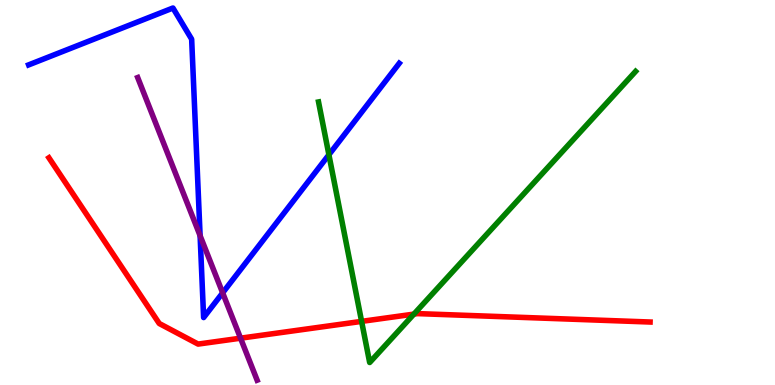[{'lines': ['blue', 'red'], 'intersections': []}, {'lines': ['green', 'red'], 'intersections': [{'x': 4.67, 'y': 1.65}, {'x': 5.34, 'y': 1.84}]}, {'lines': ['purple', 'red'], 'intersections': [{'x': 3.1, 'y': 1.22}]}, {'lines': ['blue', 'green'], 'intersections': [{'x': 4.24, 'y': 5.98}]}, {'lines': ['blue', 'purple'], 'intersections': [{'x': 2.58, 'y': 3.88}, {'x': 2.87, 'y': 2.39}]}, {'lines': ['green', 'purple'], 'intersections': []}]